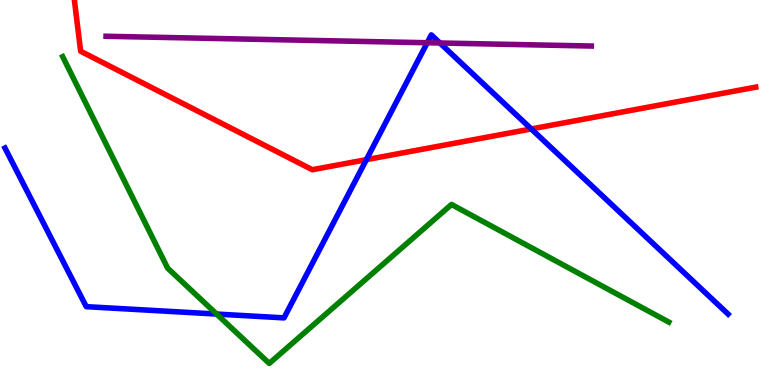[{'lines': ['blue', 'red'], 'intersections': [{'x': 4.73, 'y': 5.85}, {'x': 6.86, 'y': 6.65}]}, {'lines': ['green', 'red'], 'intersections': []}, {'lines': ['purple', 'red'], 'intersections': []}, {'lines': ['blue', 'green'], 'intersections': [{'x': 2.8, 'y': 1.84}]}, {'lines': ['blue', 'purple'], 'intersections': [{'x': 5.51, 'y': 8.89}, {'x': 5.68, 'y': 8.88}]}, {'lines': ['green', 'purple'], 'intersections': []}]